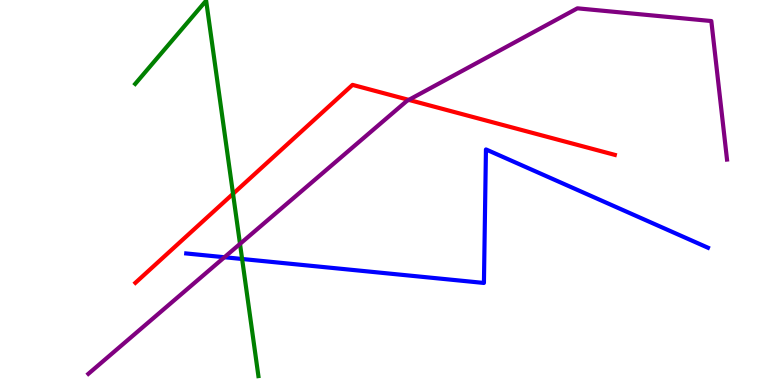[{'lines': ['blue', 'red'], 'intersections': []}, {'lines': ['green', 'red'], 'intersections': [{'x': 3.01, 'y': 4.97}]}, {'lines': ['purple', 'red'], 'intersections': [{'x': 5.27, 'y': 7.41}]}, {'lines': ['blue', 'green'], 'intersections': [{'x': 3.12, 'y': 3.27}]}, {'lines': ['blue', 'purple'], 'intersections': [{'x': 2.9, 'y': 3.32}]}, {'lines': ['green', 'purple'], 'intersections': [{'x': 3.1, 'y': 3.67}]}]